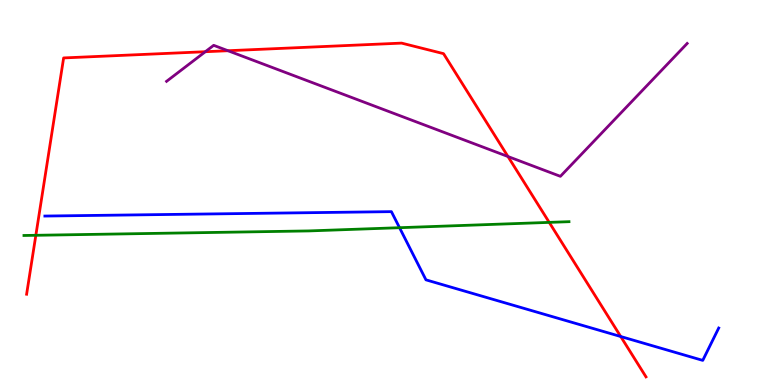[{'lines': ['blue', 'red'], 'intersections': [{'x': 8.01, 'y': 1.26}]}, {'lines': ['green', 'red'], 'intersections': [{'x': 0.463, 'y': 3.89}, {'x': 7.09, 'y': 4.22}]}, {'lines': ['purple', 'red'], 'intersections': [{'x': 2.65, 'y': 8.66}, {'x': 2.94, 'y': 8.68}, {'x': 6.55, 'y': 5.93}]}, {'lines': ['blue', 'green'], 'intersections': [{'x': 5.16, 'y': 4.09}]}, {'lines': ['blue', 'purple'], 'intersections': []}, {'lines': ['green', 'purple'], 'intersections': []}]